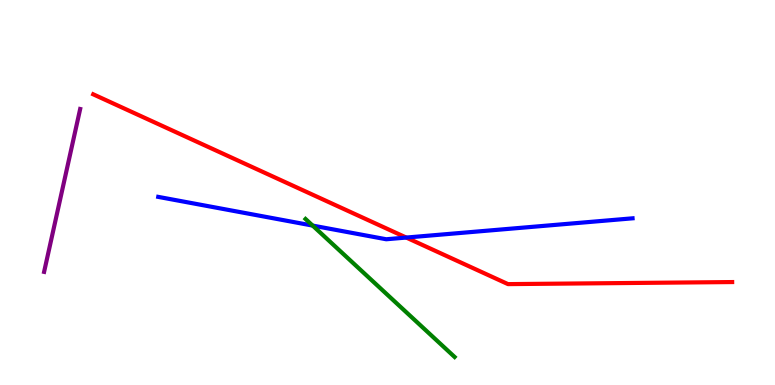[{'lines': ['blue', 'red'], 'intersections': [{'x': 5.24, 'y': 3.83}]}, {'lines': ['green', 'red'], 'intersections': []}, {'lines': ['purple', 'red'], 'intersections': []}, {'lines': ['blue', 'green'], 'intersections': [{'x': 4.03, 'y': 4.14}]}, {'lines': ['blue', 'purple'], 'intersections': []}, {'lines': ['green', 'purple'], 'intersections': []}]